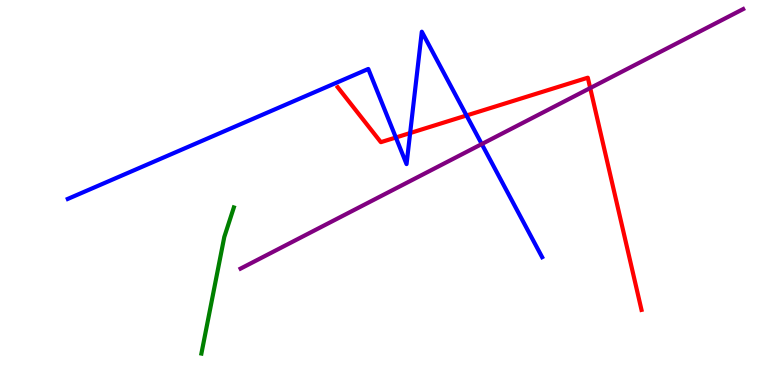[{'lines': ['blue', 'red'], 'intersections': [{'x': 5.11, 'y': 6.43}, {'x': 5.29, 'y': 6.54}, {'x': 6.02, 'y': 7.0}]}, {'lines': ['green', 'red'], 'intersections': []}, {'lines': ['purple', 'red'], 'intersections': [{'x': 7.62, 'y': 7.71}]}, {'lines': ['blue', 'green'], 'intersections': []}, {'lines': ['blue', 'purple'], 'intersections': [{'x': 6.22, 'y': 6.26}]}, {'lines': ['green', 'purple'], 'intersections': []}]